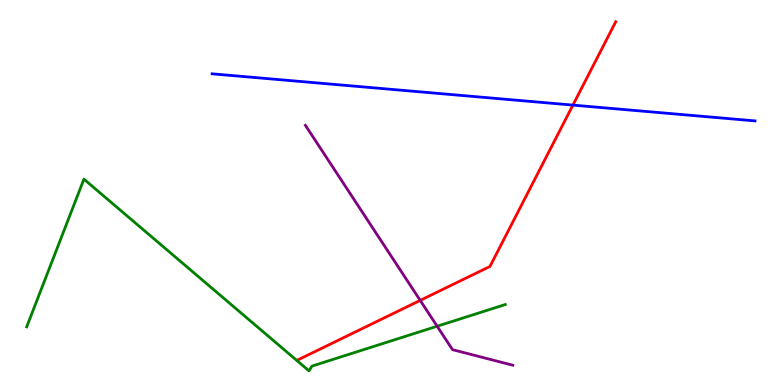[{'lines': ['blue', 'red'], 'intersections': [{'x': 7.39, 'y': 7.27}]}, {'lines': ['green', 'red'], 'intersections': []}, {'lines': ['purple', 'red'], 'intersections': [{'x': 5.42, 'y': 2.2}]}, {'lines': ['blue', 'green'], 'intersections': []}, {'lines': ['blue', 'purple'], 'intersections': []}, {'lines': ['green', 'purple'], 'intersections': [{'x': 5.64, 'y': 1.53}]}]